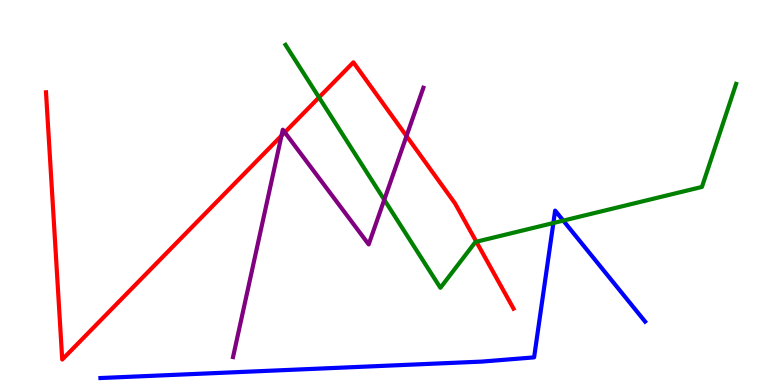[{'lines': ['blue', 'red'], 'intersections': []}, {'lines': ['green', 'red'], 'intersections': [{'x': 4.12, 'y': 7.47}, {'x': 6.15, 'y': 3.72}]}, {'lines': ['purple', 'red'], 'intersections': [{'x': 3.63, 'y': 6.48}, {'x': 3.67, 'y': 6.56}, {'x': 5.25, 'y': 6.47}]}, {'lines': ['blue', 'green'], 'intersections': [{'x': 7.14, 'y': 4.21}, {'x': 7.27, 'y': 4.27}]}, {'lines': ['blue', 'purple'], 'intersections': []}, {'lines': ['green', 'purple'], 'intersections': [{'x': 4.96, 'y': 4.81}]}]